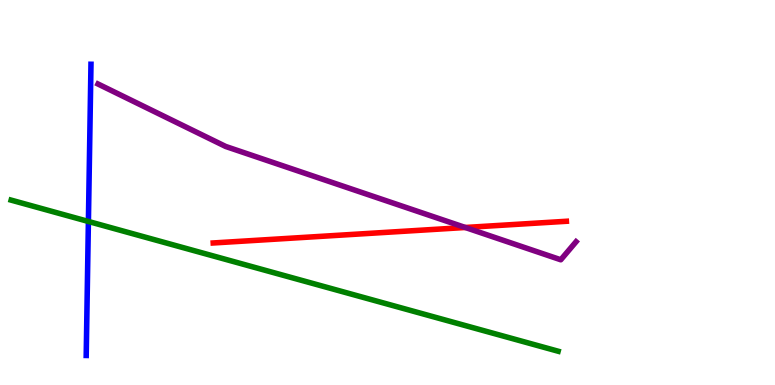[{'lines': ['blue', 'red'], 'intersections': []}, {'lines': ['green', 'red'], 'intersections': []}, {'lines': ['purple', 'red'], 'intersections': [{'x': 6.0, 'y': 4.09}]}, {'lines': ['blue', 'green'], 'intersections': [{'x': 1.14, 'y': 4.25}]}, {'lines': ['blue', 'purple'], 'intersections': []}, {'lines': ['green', 'purple'], 'intersections': []}]